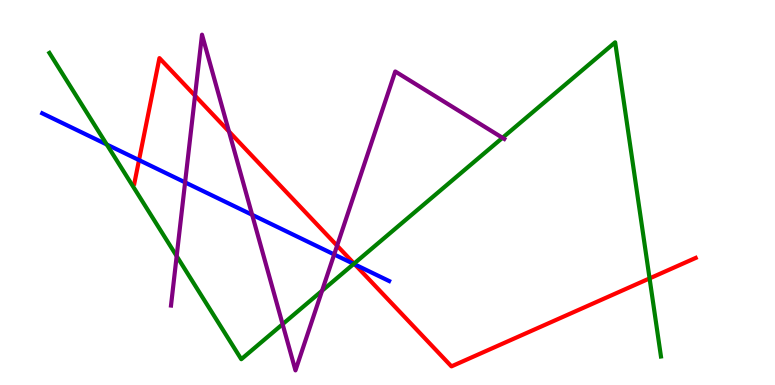[{'lines': ['blue', 'red'], 'intersections': [{'x': 1.79, 'y': 5.84}, {'x': 4.58, 'y': 3.13}]}, {'lines': ['green', 'red'], 'intersections': [{'x': 4.57, 'y': 3.15}, {'x': 8.38, 'y': 2.77}]}, {'lines': ['purple', 'red'], 'intersections': [{'x': 2.52, 'y': 7.51}, {'x': 2.95, 'y': 6.58}, {'x': 4.35, 'y': 3.62}]}, {'lines': ['blue', 'green'], 'intersections': [{'x': 1.38, 'y': 6.25}, {'x': 4.56, 'y': 3.15}]}, {'lines': ['blue', 'purple'], 'intersections': [{'x': 2.39, 'y': 5.26}, {'x': 3.25, 'y': 4.42}, {'x': 4.31, 'y': 3.39}]}, {'lines': ['green', 'purple'], 'intersections': [{'x': 2.28, 'y': 3.35}, {'x': 3.65, 'y': 1.58}, {'x': 4.16, 'y': 2.45}, {'x': 6.48, 'y': 6.42}]}]